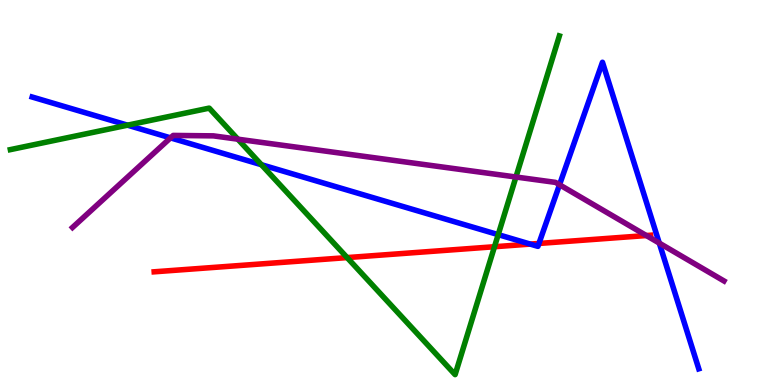[{'lines': ['blue', 'red'], 'intersections': [{'x': 6.84, 'y': 3.66}, {'x': 6.95, 'y': 3.68}]}, {'lines': ['green', 'red'], 'intersections': [{'x': 4.48, 'y': 3.31}, {'x': 6.38, 'y': 3.59}]}, {'lines': ['purple', 'red'], 'intersections': [{'x': 8.34, 'y': 3.88}]}, {'lines': ['blue', 'green'], 'intersections': [{'x': 1.65, 'y': 6.75}, {'x': 3.37, 'y': 5.72}, {'x': 6.43, 'y': 3.91}]}, {'lines': ['blue', 'purple'], 'intersections': [{'x': 2.2, 'y': 6.42}, {'x': 7.22, 'y': 5.2}, {'x': 8.51, 'y': 3.69}]}, {'lines': ['green', 'purple'], 'intersections': [{'x': 3.07, 'y': 6.38}, {'x': 6.66, 'y': 5.4}]}]